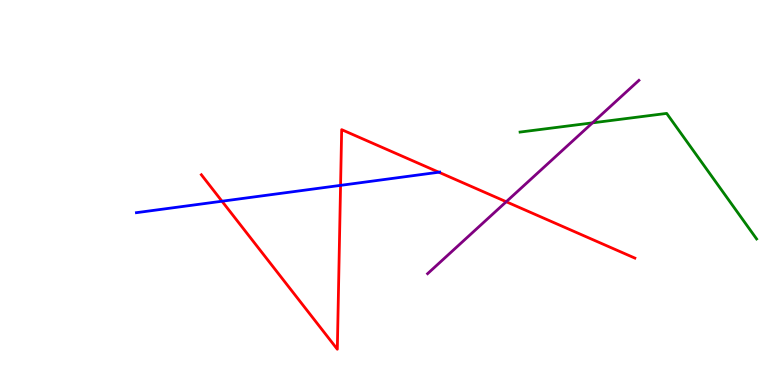[{'lines': ['blue', 'red'], 'intersections': [{'x': 2.86, 'y': 4.77}, {'x': 4.39, 'y': 5.19}, {'x': 5.66, 'y': 5.53}]}, {'lines': ['green', 'red'], 'intersections': []}, {'lines': ['purple', 'red'], 'intersections': [{'x': 6.53, 'y': 4.76}]}, {'lines': ['blue', 'green'], 'intersections': []}, {'lines': ['blue', 'purple'], 'intersections': []}, {'lines': ['green', 'purple'], 'intersections': [{'x': 7.64, 'y': 6.81}]}]